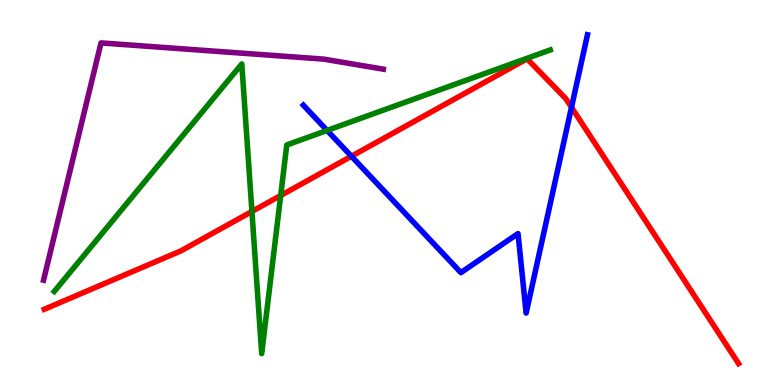[{'lines': ['blue', 'red'], 'intersections': [{'x': 4.53, 'y': 5.94}, {'x': 7.37, 'y': 7.21}]}, {'lines': ['green', 'red'], 'intersections': [{'x': 3.25, 'y': 4.51}, {'x': 3.62, 'y': 4.92}]}, {'lines': ['purple', 'red'], 'intersections': []}, {'lines': ['blue', 'green'], 'intersections': [{'x': 4.22, 'y': 6.61}]}, {'lines': ['blue', 'purple'], 'intersections': []}, {'lines': ['green', 'purple'], 'intersections': []}]